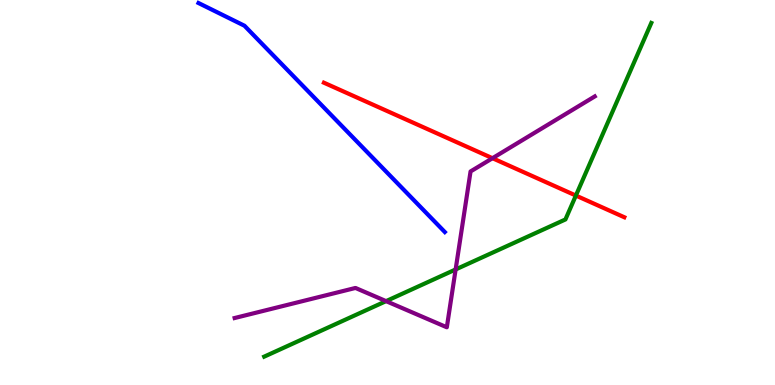[{'lines': ['blue', 'red'], 'intersections': []}, {'lines': ['green', 'red'], 'intersections': [{'x': 7.43, 'y': 4.92}]}, {'lines': ['purple', 'red'], 'intersections': [{'x': 6.35, 'y': 5.89}]}, {'lines': ['blue', 'green'], 'intersections': []}, {'lines': ['blue', 'purple'], 'intersections': []}, {'lines': ['green', 'purple'], 'intersections': [{'x': 4.98, 'y': 2.18}, {'x': 5.88, 'y': 3.0}]}]